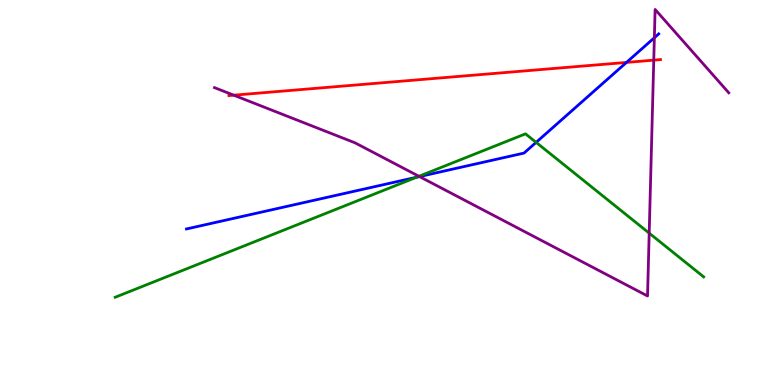[{'lines': ['blue', 'red'], 'intersections': [{'x': 8.08, 'y': 8.38}]}, {'lines': ['green', 'red'], 'intersections': []}, {'lines': ['purple', 'red'], 'intersections': [{'x': 3.02, 'y': 7.53}, {'x': 8.44, 'y': 8.44}]}, {'lines': ['blue', 'green'], 'intersections': [{'x': 5.37, 'y': 5.4}, {'x': 6.92, 'y': 6.3}]}, {'lines': ['blue', 'purple'], 'intersections': [{'x': 5.41, 'y': 5.41}, {'x': 8.44, 'y': 9.02}]}, {'lines': ['green', 'purple'], 'intersections': [{'x': 5.41, 'y': 5.42}, {'x': 8.38, 'y': 3.94}]}]